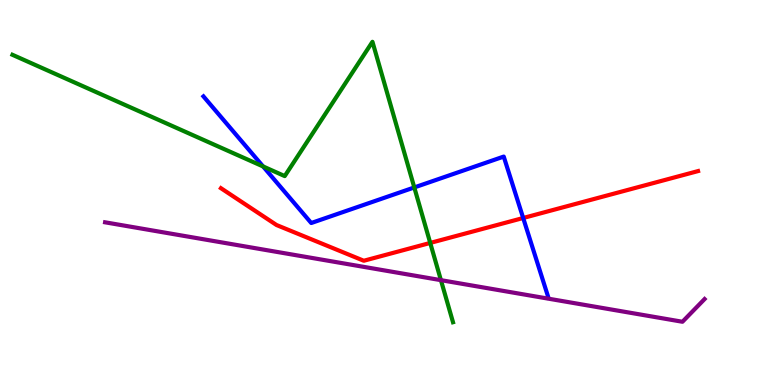[{'lines': ['blue', 'red'], 'intersections': [{'x': 6.75, 'y': 4.34}]}, {'lines': ['green', 'red'], 'intersections': [{'x': 5.55, 'y': 3.69}]}, {'lines': ['purple', 'red'], 'intersections': []}, {'lines': ['blue', 'green'], 'intersections': [{'x': 3.39, 'y': 5.68}, {'x': 5.35, 'y': 5.13}]}, {'lines': ['blue', 'purple'], 'intersections': []}, {'lines': ['green', 'purple'], 'intersections': [{'x': 5.69, 'y': 2.72}]}]